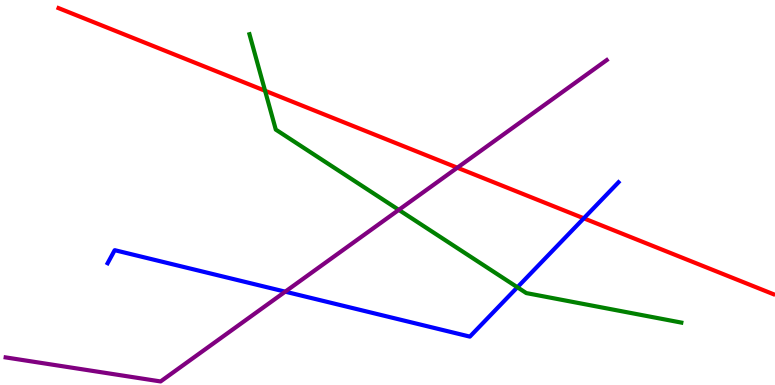[{'lines': ['blue', 'red'], 'intersections': [{'x': 7.53, 'y': 4.33}]}, {'lines': ['green', 'red'], 'intersections': [{'x': 3.42, 'y': 7.64}]}, {'lines': ['purple', 'red'], 'intersections': [{'x': 5.9, 'y': 5.64}]}, {'lines': ['blue', 'green'], 'intersections': [{'x': 6.68, 'y': 2.54}]}, {'lines': ['blue', 'purple'], 'intersections': [{'x': 3.68, 'y': 2.42}]}, {'lines': ['green', 'purple'], 'intersections': [{'x': 5.15, 'y': 4.55}]}]